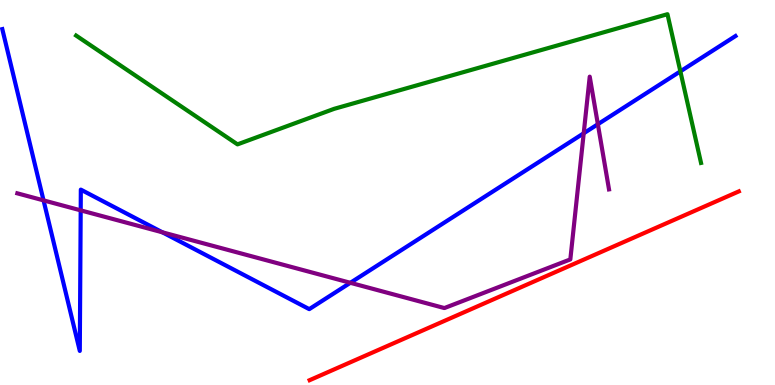[{'lines': ['blue', 'red'], 'intersections': []}, {'lines': ['green', 'red'], 'intersections': []}, {'lines': ['purple', 'red'], 'intersections': []}, {'lines': ['blue', 'green'], 'intersections': [{'x': 8.78, 'y': 8.15}]}, {'lines': ['blue', 'purple'], 'intersections': [{'x': 0.562, 'y': 4.8}, {'x': 1.04, 'y': 4.54}, {'x': 2.1, 'y': 3.97}, {'x': 4.52, 'y': 2.65}, {'x': 7.53, 'y': 6.54}, {'x': 7.71, 'y': 6.77}]}, {'lines': ['green', 'purple'], 'intersections': []}]